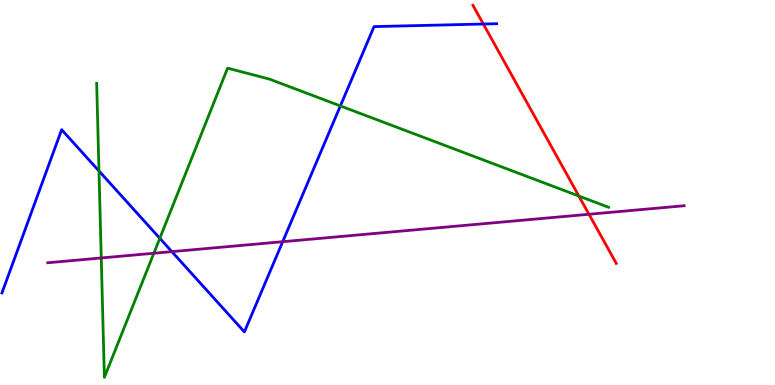[{'lines': ['blue', 'red'], 'intersections': [{'x': 6.24, 'y': 9.38}]}, {'lines': ['green', 'red'], 'intersections': [{'x': 7.47, 'y': 4.91}]}, {'lines': ['purple', 'red'], 'intersections': [{'x': 7.6, 'y': 4.43}]}, {'lines': ['blue', 'green'], 'intersections': [{'x': 1.28, 'y': 5.56}, {'x': 2.06, 'y': 3.81}, {'x': 4.39, 'y': 7.25}]}, {'lines': ['blue', 'purple'], 'intersections': [{'x': 2.22, 'y': 3.46}, {'x': 3.65, 'y': 3.72}]}, {'lines': ['green', 'purple'], 'intersections': [{'x': 1.31, 'y': 3.3}, {'x': 1.99, 'y': 3.42}]}]